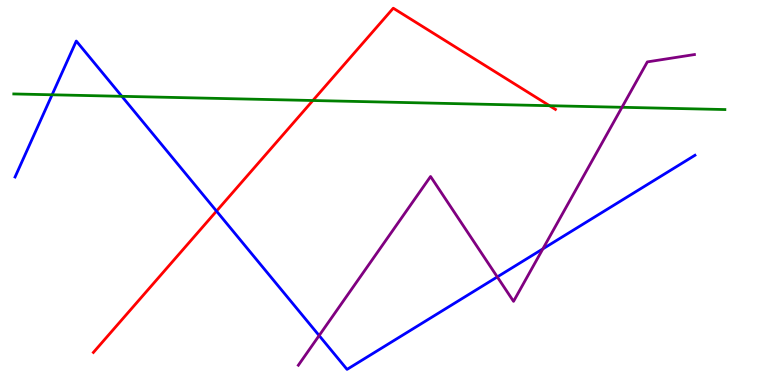[{'lines': ['blue', 'red'], 'intersections': [{'x': 2.79, 'y': 4.52}]}, {'lines': ['green', 'red'], 'intersections': [{'x': 4.04, 'y': 7.39}, {'x': 7.09, 'y': 7.25}]}, {'lines': ['purple', 'red'], 'intersections': []}, {'lines': ['blue', 'green'], 'intersections': [{'x': 0.672, 'y': 7.54}, {'x': 1.57, 'y': 7.5}]}, {'lines': ['blue', 'purple'], 'intersections': [{'x': 4.12, 'y': 1.28}, {'x': 6.42, 'y': 2.81}, {'x': 7.0, 'y': 3.54}]}, {'lines': ['green', 'purple'], 'intersections': [{'x': 8.03, 'y': 7.21}]}]